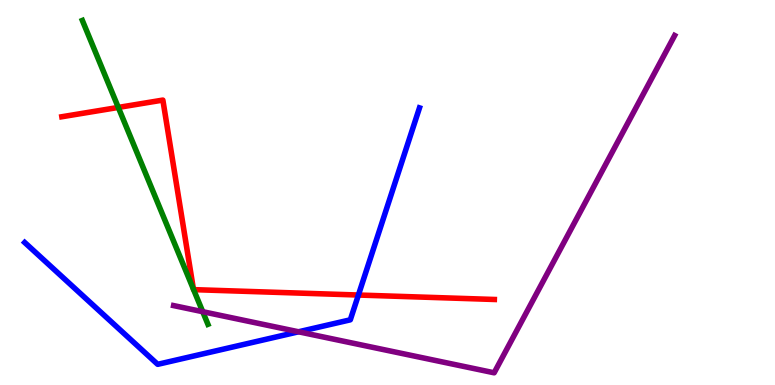[{'lines': ['blue', 'red'], 'intersections': [{'x': 4.62, 'y': 2.34}]}, {'lines': ['green', 'red'], 'intersections': [{'x': 1.53, 'y': 7.21}, {'x': 2.5, 'y': 2.49}, {'x': 2.5, 'y': 2.48}]}, {'lines': ['purple', 'red'], 'intersections': []}, {'lines': ['blue', 'green'], 'intersections': []}, {'lines': ['blue', 'purple'], 'intersections': [{'x': 3.85, 'y': 1.38}]}, {'lines': ['green', 'purple'], 'intersections': [{'x': 2.62, 'y': 1.9}]}]